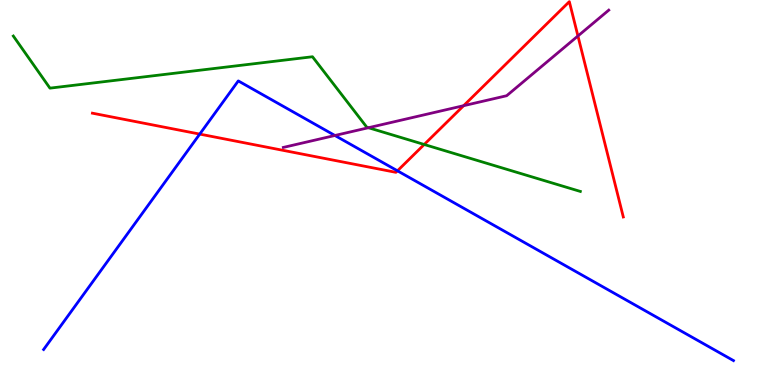[{'lines': ['blue', 'red'], 'intersections': [{'x': 2.58, 'y': 6.52}, {'x': 5.13, 'y': 5.56}]}, {'lines': ['green', 'red'], 'intersections': [{'x': 5.47, 'y': 6.25}]}, {'lines': ['purple', 'red'], 'intersections': [{'x': 5.98, 'y': 7.25}, {'x': 7.46, 'y': 9.07}]}, {'lines': ['blue', 'green'], 'intersections': []}, {'lines': ['blue', 'purple'], 'intersections': [{'x': 4.32, 'y': 6.48}]}, {'lines': ['green', 'purple'], 'intersections': [{'x': 4.75, 'y': 6.68}]}]